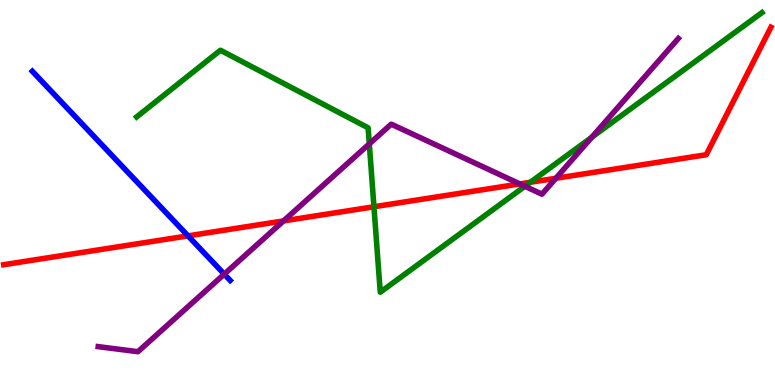[{'lines': ['blue', 'red'], 'intersections': [{'x': 2.43, 'y': 3.87}]}, {'lines': ['green', 'red'], 'intersections': [{'x': 4.83, 'y': 4.63}, {'x': 6.84, 'y': 5.27}]}, {'lines': ['purple', 'red'], 'intersections': [{'x': 3.66, 'y': 4.26}, {'x': 6.71, 'y': 5.22}, {'x': 7.17, 'y': 5.37}]}, {'lines': ['blue', 'green'], 'intersections': []}, {'lines': ['blue', 'purple'], 'intersections': [{'x': 2.89, 'y': 2.88}]}, {'lines': ['green', 'purple'], 'intersections': [{'x': 4.77, 'y': 6.26}, {'x': 6.77, 'y': 5.16}, {'x': 7.64, 'y': 6.43}]}]